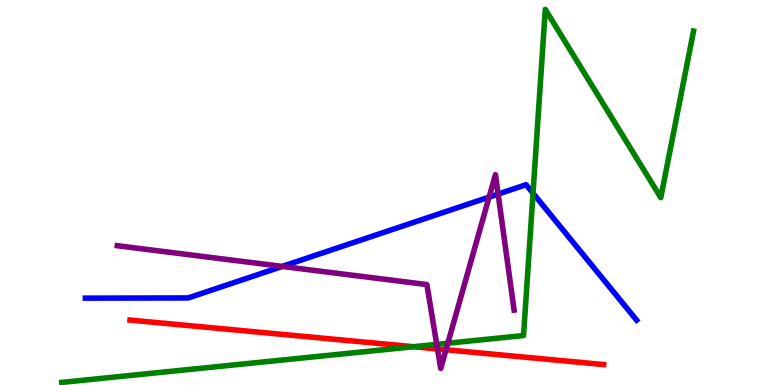[{'lines': ['blue', 'red'], 'intersections': []}, {'lines': ['green', 'red'], 'intersections': [{'x': 5.34, 'y': 0.994}]}, {'lines': ['purple', 'red'], 'intersections': [{'x': 5.65, 'y': 0.936}, {'x': 5.75, 'y': 0.915}]}, {'lines': ['blue', 'green'], 'intersections': [{'x': 6.88, 'y': 4.98}]}, {'lines': ['blue', 'purple'], 'intersections': [{'x': 3.64, 'y': 3.08}, {'x': 6.31, 'y': 4.88}, {'x': 6.43, 'y': 4.96}]}, {'lines': ['green', 'purple'], 'intersections': [{'x': 5.64, 'y': 1.06}, {'x': 5.78, 'y': 1.08}]}]